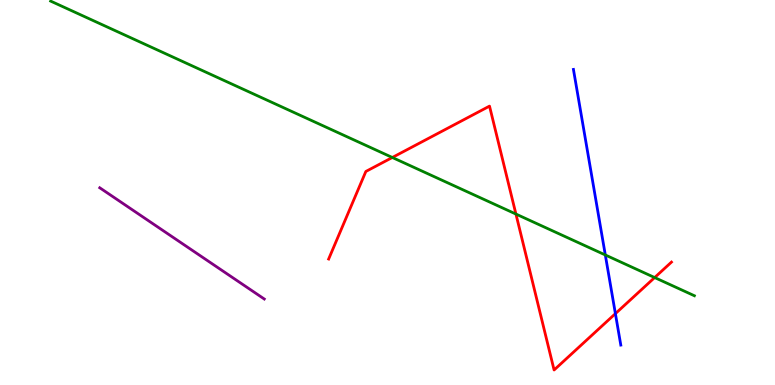[{'lines': ['blue', 'red'], 'intersections': [{'x': 7.94, 'y': 1.85}]}, {'lines': ['green', 'red'], 'intersections': [{'x': 5.06, 'y': 5.91}, {'x': 6.66, 'y': 4.44}, {'x': 8.45, 'y': 2.79}]}, {'lines': ['purple', 'red'], 'intersections': []}, {'lines': ['blue', 'green'], 'intersections': [{'x': 7.81, 'y': 3.38}]}, {'lines': ['blue', 'purple'], 'intersections': []}, {'lines': ['green', 'purple'], 'intersections': []}]